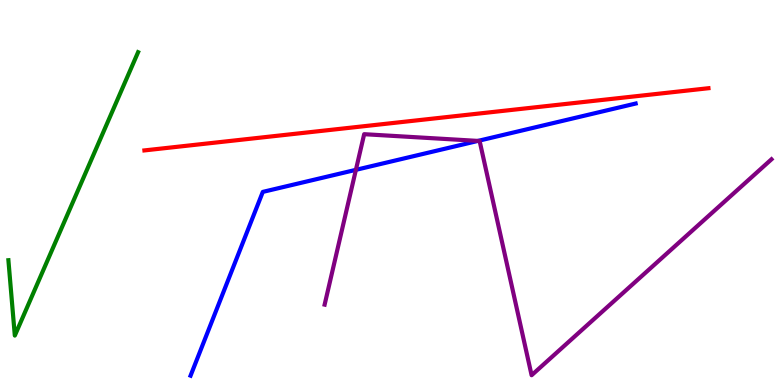[{'lines': ['blue', 'red'], 'intersections': []}, {'lines': ['green', 'red'], 'intersections': []}, {'lines': ['purple', 'red'], 'intersections': []}, {'lines': ['blue', 'green'], 'intersections': []}, {'lines': ['blue', 'purple'], 'intersections': [{'x': 4.59, 'y': 5.59}, {'x': 6.17, 'y': 6.34}]}, {'lines': ['green', 'purple'], 'intersections': []}]